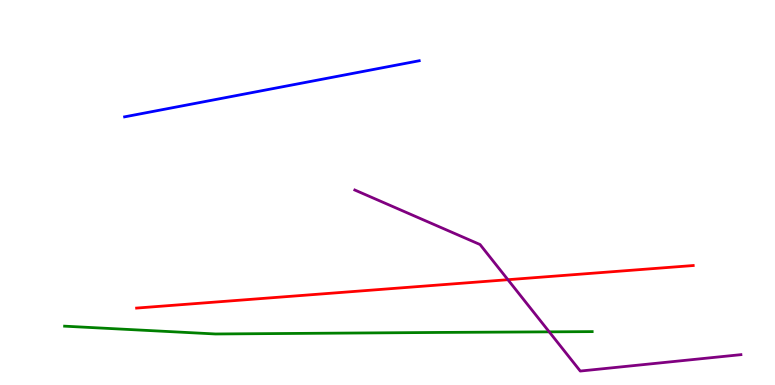[{'lines': ['blue', 'red'], 'intersections': []}, {'lines': ['green', 'red'], 'intersections': []}, {'lines': ['purple', 'red'], 'intersections': [{'x': 6.55, 'y': 2.74}]}, {'lines': ['blue', 'green'], 'intersections': []}, {'lines': ['blue', 'purple'], 'intersections': []}, {'lines': ['green', 'purple'], 'intersections': [{'x': 7.09, 'y': 1.38}]}]